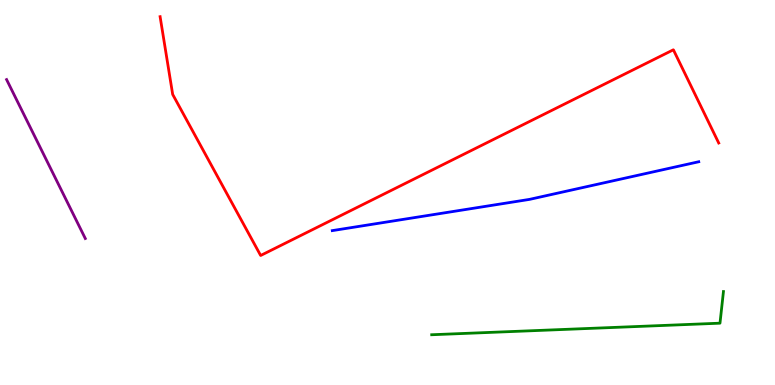[{'lines': ['blue', 'red'], 'intersections': []}, {'lines': ['green', 'red'], 'intersections': []}, {'lines': ['purple', 'red'], 'intersections': []}, {'lines': ['blue', 'green'], 'intersections': []}, {'lines': ['blue', 'purple'], 'intersections': []}, {'lines': ['green', 'purple'], 'intersections': []}]